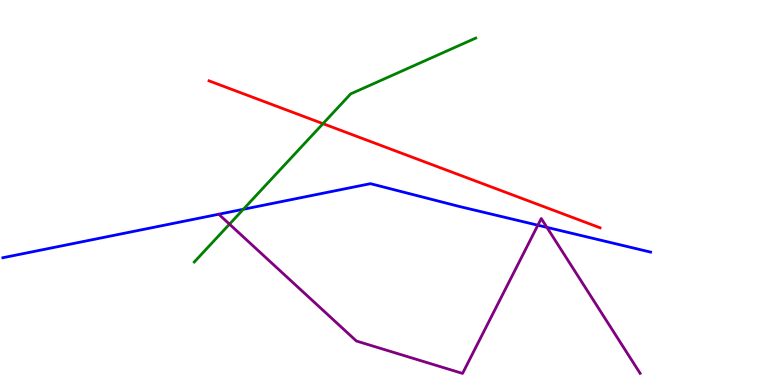[{'lines': ['blue', 'red'], 'intersections': []}, {'lines': ['green', 'red'], 'intersections': [{'x': 4.17, 'y': 6.79}]}, {'lines': ['purple', 'red'], 'intersections': []}, {'lines': ['blue', 'green'], 'intersections': [{'x': 3.14, 'y': 4.56}]}, {'lines': ['blue', 'purple'], 'intersections': [{'x': 6.94, 'y': 4.15}, {'x': 7.06, 'y': 4.09}]}, {'lines': ['green', 'purple'], 'intersections': [{'x': 2.96, 'y': 4.18}]}]